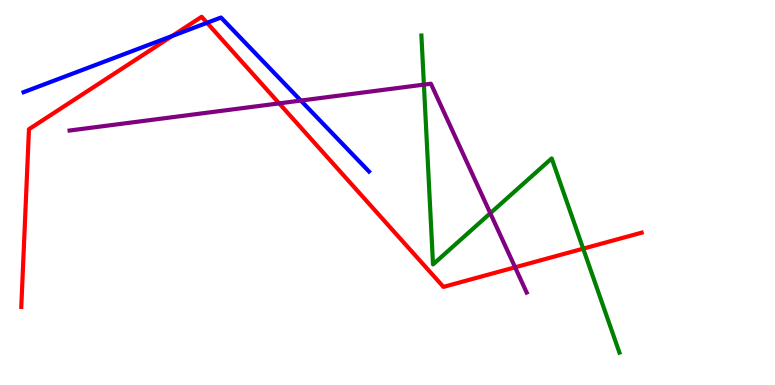[{'lines': ['blue', 'red'], 'intersections': [{'x': 2.22, 'y': 9.06}, {'x': 2.67, 'y': 9.41}]}, {'lines': ['green', 'red'], 'intersections': [{'x': 7.52, 'y': 3.54}]}, {'lines': ['purple', 'red'], 'intersections': [{'x': 3.6, 'y': 7.31}, {'x': 6.65, 'y': 3.06}]}, {'lines': ['blue', 'green'], 'intersections': []}, {'lines': ['blue', 'purple'], 'intersections': [{'x': 3.88, 'y': 7.39}]}, {'lines': ['green', 'purple'], 'intersections': [{'x': 5.47, 'y': 7.8}, {'x': 6.33, 'y': 4.46}]}]